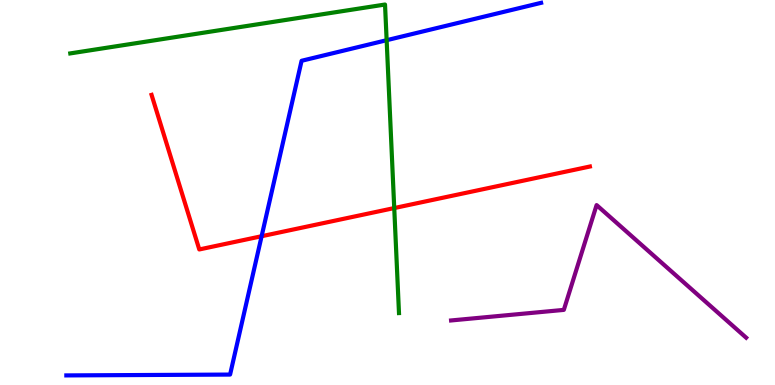[{'lines': ['blue', 'red'], 'intersections': [{'x': 3.38, 'y': 3.86}]}, {'lines': ['green', 'red'], 'intersections': [{'x': 5.09, 'y': 4.6}]}, {'lines': ['purple', 'red'], 'intersections': []}, {'lines': ['blue', 'green'], 'intersections': [{'x': 4.99, 'y': 8.96}]}, {'lines': ['blue', 'purple'], 'intersections': []}, {'lines': ['green', 'purple'], 'intersections': []}]